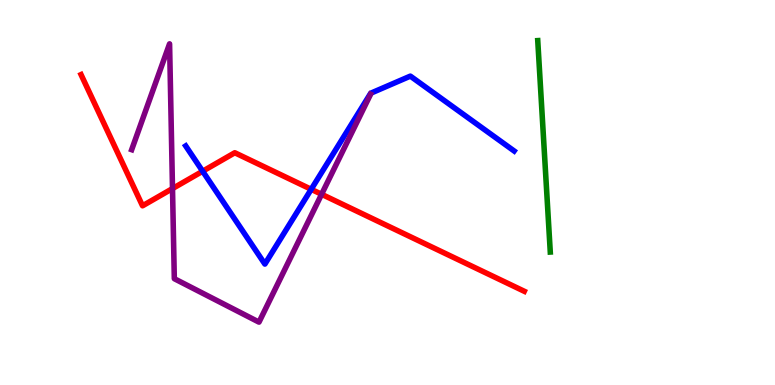[{'lines': ['blue', 'red'], 'intersections': [{'x': 2.61, 'y': 5.55}, {'x': 4.02, 'y': 5.08}]}, {'lines': ['green', 'red'], 'intersections': []}, {'lines': ['purple', 'red'], 'intersections': [{'x': 2.23, 'y': 5.1}, {'x': 4.15, 'y': 4.95}]}, {'lines': ['blue', 'green'], 'intersections': []}, {'lines': ['blue', 'purple'], 'intersections': []}, {'lines': ['green', 'purple'], 'intersections': []}]